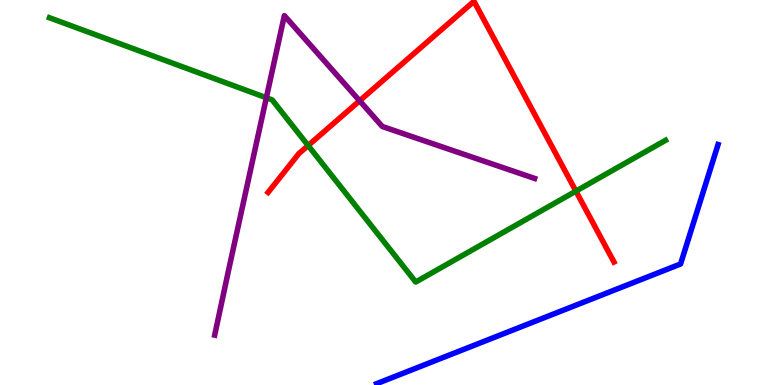[{'lines': ['blue', 'red'], 'intersections': []}, {'lines': ['green', 'red'], 'intersections': [{'x': 3.98, 'y': 6.22}, {'x': 7.43, 'y': 5.04}]}, {'lines': ['purple', 'red'], 'intersections': [{'x': 4.64, 'y': 7.38}]}, {'lines': ['blue', 'green'], 'intersections': []}, {'lines': ['blue', 'purple'], 'intersections': []}, {'lines': ['green', 'purple'], 'intersections': [{'x': 3.44, 'y': 7.46}]}]